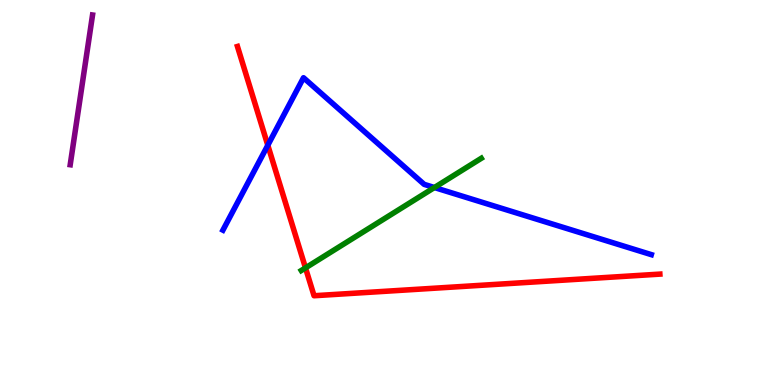[{'lines': ['blue', 'red'], 'intersections': [{'x': 3.46, 'y': 6.23}]}, {'lines': ['green', 'red'], 'intersections': [{'x': 3.94, 'y': 3.04}]}, {'lines': ['purple', 'red'], 'intersections': []}, {'lines': ['blue', 'green'], 'intersections': [{'x': 5.61, 'y': 5.13}]}, {'lines': ['blue', 'purple'], 'intersections': []}, {'lines': ['green', 'purple'], 'intersections': []}]